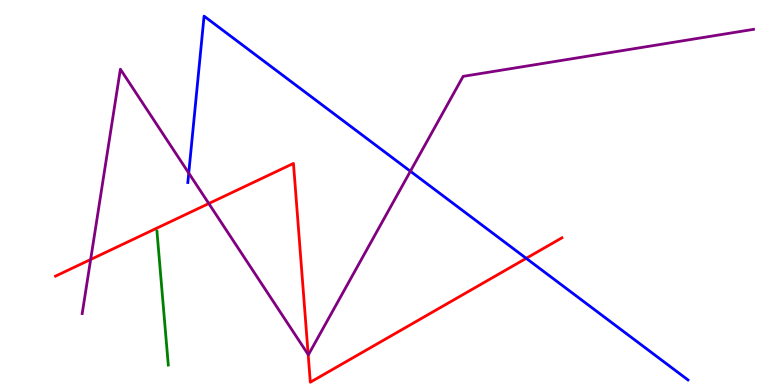[{'lines': ['blue', 'red'], 'intersections': [{'x': 6.79, 'y': 3.29}]}, {'lines': ['green', 'red'], 'intersections': []}, {'lines': ['purple', 'red'], 'intersections': [{'x': 1.17, 'y': 3.26}, {'x': 2.69, 'y': 4.71}, {'x': 3.98, 'y': 0.792}]}, {'lines': ['blue', 'green'], 'intersections': []}, {'lines': ['blue', 'purple'], 'intersections': [{'x': 2.44, 'y': 5.5}, {'x': 5.3, 'y': 5.55}]}, {'lines': ['green', 'purple'], 'intersections': []}]